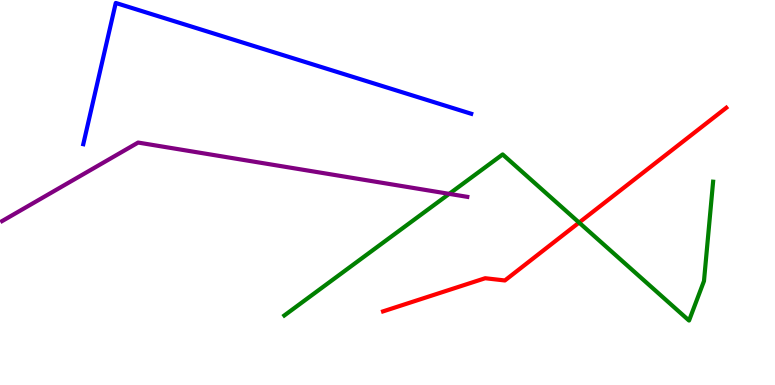[{'lines': ['blue', 'red'], 'intersections': []}, {'lines': ['green', 'red'], 'intersections': [{'x': 7.47, 'y': 4.22}]}, {'lines': ['purple', 'red'], 'intersections': []}, {'lines': ['blue', 'green'], 'intersections': []}, {'lines': ['blue', 'purple'], 'intersections': []}, {'lines': ['green', 'purple'], 'intersections': [{'x': 5.8, 'y': 4.96}]}]